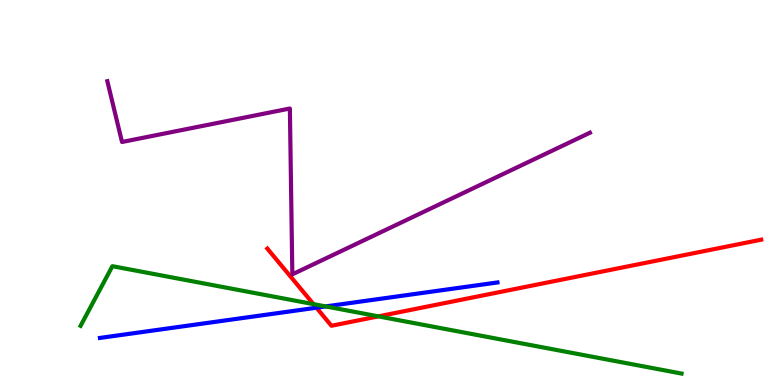[{'lines': ['blue', 'red'], 'intersections': [{'x': 4.08, 'y': 2.01}]}, {'lines': ['green', 'red'], 'intersections': [{'x': 4.04, 'y': 2.1}, {'x': 4.88, 'y': 1.78}]}, {'lines': ['purple', 'red'], 'intersections': []}, {'lines': ['blue', 'green'], 'intersections': [{'x': 4.2, 'y': 2.04}]}, {'lines': ['blue', 'purple'], 'intersections': []}, {'lines': ['green', 'purple'], 'intersections': []}]